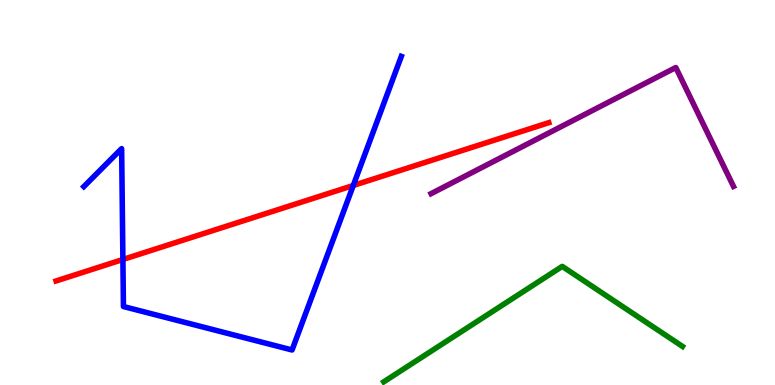[{'lines': ['blue', 'red'], 'intersections': [{'x': 1.59, 'y': 3.26}, {'x': 4.56, 'y': 5.18}]}, {'lines': ['green', 'red'], 'intersections': []}, {'lines': ['purple', 'red'], 'intersections': []}, {'lines': ['blue', 'green'], 'intersections': []}, {'lines': ['blue', 'purple'], 'intersections': []}, {'lines': ['green', 'purple'], 'intersections': []}]